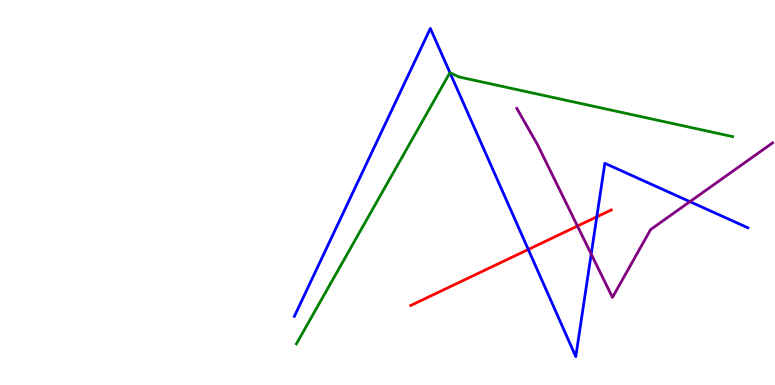[{'lines': ['blue', 'red'], 'intersections': [{'x': 6.82, 'y': 3.52}, {'x': 7.7, 'y': 4.37}]}, {'lines': ['green', 'red'], 'intersections': []}, {'lines': ['purple', 'red'], 'intersections': [{'x': 7.45, 'y': 4.13}]}, {'lines': ['blue', 'green'], 'intersections': [{'x': 5.81, 'y': 8.11}]}, {'lines': ['blue', 'purple'], 'intersections': [{'x': 7.63, 'y': 3.4}, {'x': 8.9, 'y': 4.76}]}, {'lines': ['green', 'purple'], 'intersections': []}]